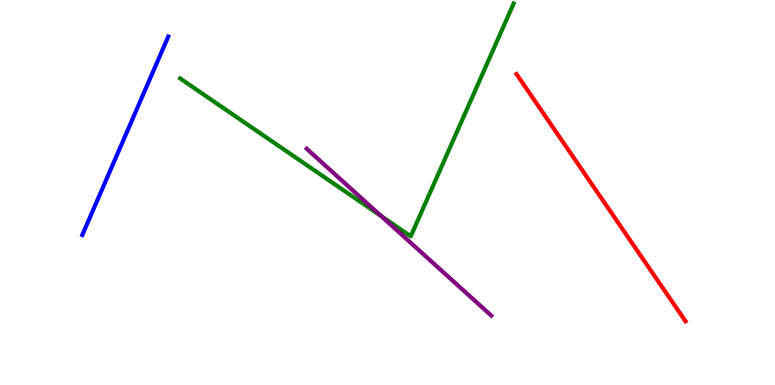[{'lines': ['blue', 'red'], 'intersections': []}, {'lines': ['green', 'red'], 'intersections': []}, {'lines': ['purple', 'red'], 'intersections': []}, {'lines': ['blue', 'green'], 'intersections': []}, {'lines': ['blue', 'purple'], 'intersections': []}, {'lines': ['green', 'purple'], 'intersections': [{'x': 4.92, 'y': 4.39}]}]